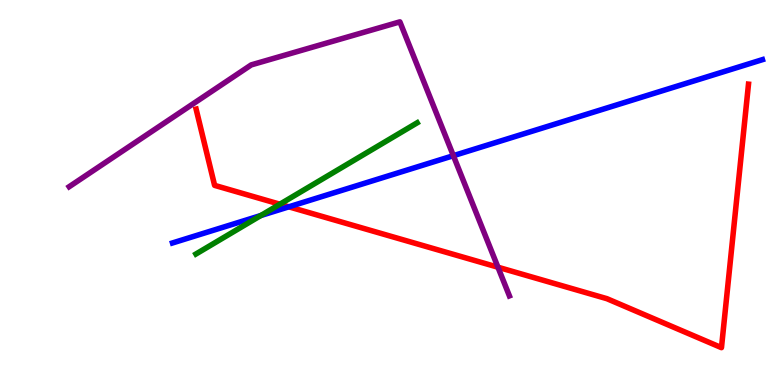[{'lines': ['blue', 'red'], 'intersections': [{'x': 3.73, 'y': 4.63}]}, {'lines': ['green', 'red'], 'intersections': [{'x': 3.61, 'y': 4.7}]}, {'lines': ['purple', 'red'], 'intersections': [{'x': 6.43, 'y': 3.06}]}, {'lines': ['blue', 'green'], 'intersections': [{'x': 3.37, 'y': 4.4}]}, {'lines': ['blue', 'purple'], 'intersections': [{'x': 5.85, 'y': 5.96}]}, {'lines': ['green', 'purple'], 'intersections': []}]